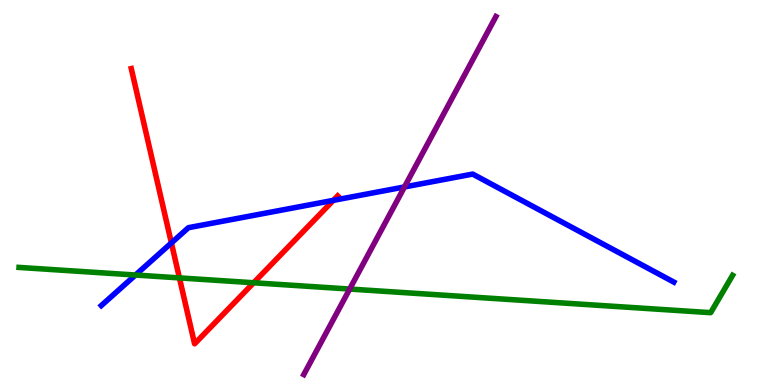[{'lines': ['blue', 'red'], 'intersections': [{'x': 2.21, 'y': 3.69}, {'x': 4.3, 'y': 4.8}]}, {'lines': ['green', 'red'], 'intersections': [{'x': 2.32, 'y': 2.78}, {'x': 3.27, 'y': 2.66}]}, {'lines': ['purple', 'red'], 'intersections': []}, {'lines': ['blue', 'green'], 'intersections': [{'x': 1.75, 'y': 2.86}]}, {'lines': ['blue', 'purple'], 'intersections': [{'x': 5.22, 'y': 5.14}]}, {'lines': ['green', 'purple'], 'intersections': [{'x': 4.51, 'y': 2.49}]}]